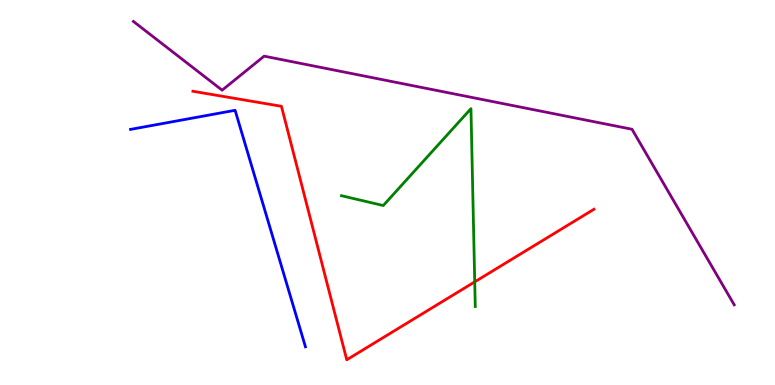[{'lines': ['blue', 'red'], 'intersections': []}, {'lines': ['green', 'red'], 'intersections': [{'x': 6.13, 'y': 2.68}]}, {'lines': ['purple', 'red'], 'intersections': []}, {'lines': ['blue', 'green'], 'intersections': []}, {'lines': ['blue', 'purple'], 'intersections': []}, {'lines': ['green', 'purple'], 'intersections': []}]